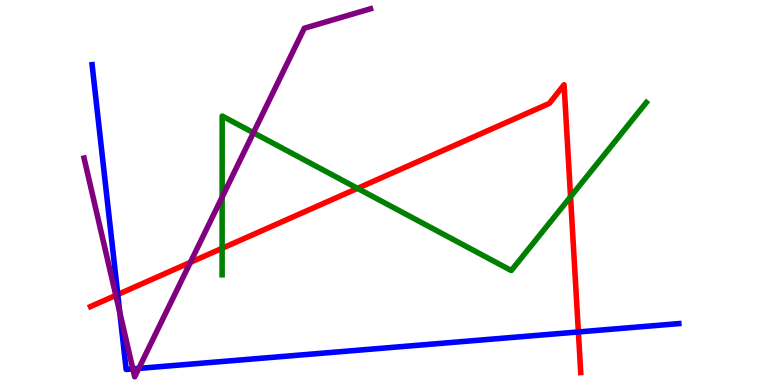[{'lines': ['blue', 'red'], 'intersections': [{'x': 1.52, 'y': 2.35}, {'x': 7.46, 'y': 1.38}]}, {'lines': ['green', 'red'], 'intersections': [{'x': 2.87, 'y': 3.55}, {'x': 4.61, 'y': 5.11}, {'x': 7.36, 'y': 4.89}]}, {'lines': ['purple', 'red'], 'intersections': [{'x': 1.49, 'y': 2.33}, {'x': 2.46, 'y': 3.19}]}, {'lines': ['blue', 'green'], 'intersections': []}, {'lines': ['blue', 'purple'], 'intersections': [{'x': 1.55, 'y': 1.88}, {'x': 1.71, 'y': 0.418}, {'x': 1.79, 'y': 0.431}]}, {'lines': ['green', 'purple'], 'intersections': [{'x': 2.87, 'y': 4.88}, {'x': 3.27, 'y': 6.55}]}]